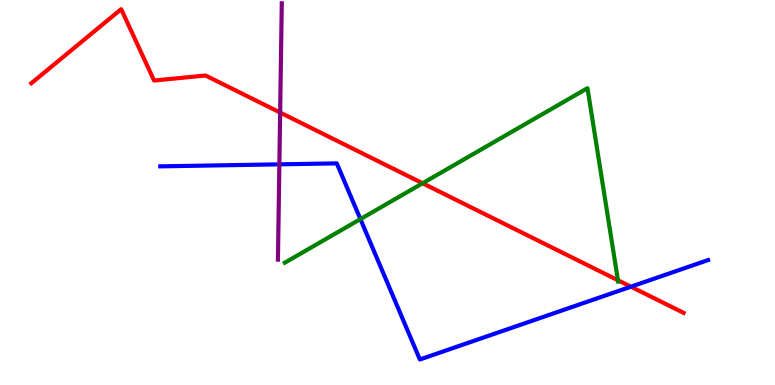[{'lines': ['blue', 'red'], 'intersections': [{'x': 8.14, 'y': 2.55}]}, {'lines': ['green', 'red'], 'intersections': [{'x': 5.45, 'y': 5.24}, {'x': 7.97, 'y': 2.72}]}, {'lines': ['purple', 'red'], 'intersections': [{'x': 3.61, 'y': 7.08}]}, {'lines': ['blue', 'green'], 'intersections': [{'x': 4.65, 'y': 4.31}]}, {'lines': ['blue', 'purple'], 'intersections': [{'x': 3.6, 'y': 5.73}]}, {'lines': ['green', 'purple'], 'intersections': []}]